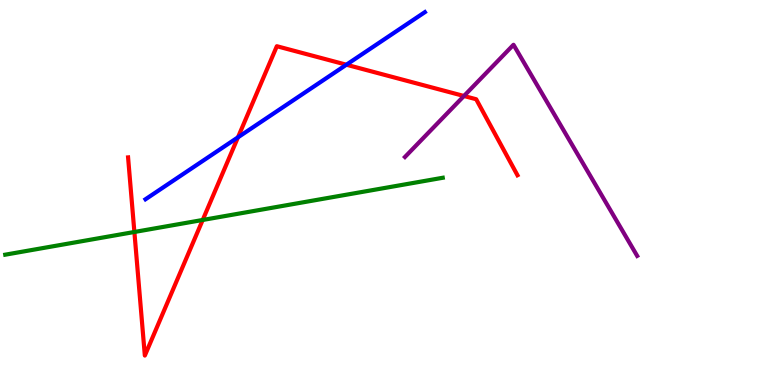[{'lines': ['blue', 'red'], 'intersections': [{'x': 3.07, 'y': 6.43}, {'x': 4.47, 'y': 8.32}]}, {'lines': ['green', 'red'], 'intersections': [{'x': 1.73, 'y': 3.97}, {'x': 2.62, 'y': 4.29}]}, {'lines': ['purple', 'red'], 'intersections': [{'x': 5.99, 'y': 7.51}]}, {'lines': ['blue', 'green'], 'intersections': []}, {'lines': ['blue', 'purple'], 'intersections': []}, {'lines': ['green', 'purple'], 'intersections': []}]